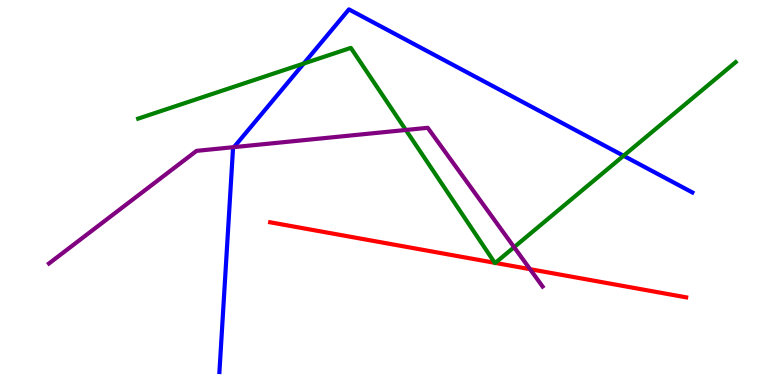[{'lines': ['blue', 'red'], 'intersections': []}, {'lines': ['green', 'red'], 'intersections': [{'x': 6.38, 'y': 3.17}, {'x': 6.39, 'y': 3.17}]}, {'lines': ['purple', 'red'], 'intersections': [{'x': 6.84, 'y': 3.01}]}, {'lines': ['blue', 'green'], 'intersections': [{'x': 3.92, 'y': 8.35}, {'x': 8.05, 'y': 5.95}]}, {'lines': ['blue', 'purple'], 'intersections': [{'x': 3.02, 'y': 6.18}]}, {'lines': ['green', 'purple'], 'intersections': [{'x': 5.24, 'y': 6.62}, {'x': 6.63, 'y': 3.58}]}]